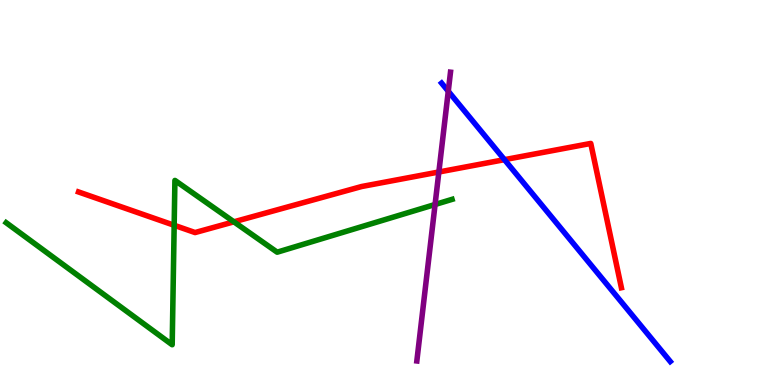[{'lines': ['blue', 'red'], 'intersections': [{'x': 6.51, 'y': 5.85}]}, {'lines': ['green', 'red'], 'intersections': [{'x': 2.25, 'y': 4.15}, {'x': 3.02, 'y': 4.24}]}, {'lines': ['purple', 'red'], 'intersections': [{'x': 5.66, 'y': 5.53}]}, {'lines': ['blue', 'green'], 'intersections': []}, {'lines': ['blue', 'purple'], 'intersections': [{'x': 5.78, 'y': 7.63}]}, {'lines': ['green', 'purple'], 'intersections': [{'x': 5.61, 'y': 4.69}]}]